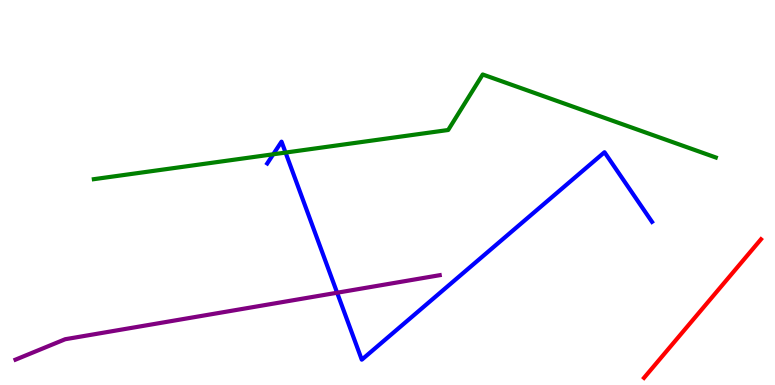[{'lines': ['blue', 'red'], 'intersections': []}, {'lines': ['green', 'red'], 'intersections': []}, {'lines': ['purple', 'red'], 'intersections': []}, {'lines': ['blue', 'green'], 'intersections': [{'x': 3.53, 'y': 5.99}, {'x': 3.68, 'y': 6.04}]}, {'lines': ['blue', 'purple'], 'intersections': [{'x': 4.35, 'y': 2.4}]}, {'lines': ['green', 'purple'], 'intersections': []}]